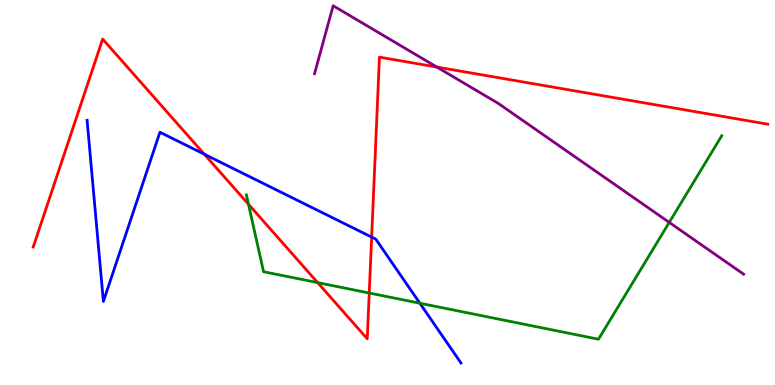[{'lines': ['blue', 'red'], 'intersections': [{'x': 2.64, 'y': 5.99}, {'x': 4.8, 'y': 3.84}]}, {'lines': ['green', 'red'], 'intersections': [{'x': 3.21, 'y': 4.7}, {'x': 4.1, 'y': 2.66}, {'x': 4.76, 'y': 2.39}]}, {'lines': ['purple', 'red'], 'intersections': [{'x': 5.64, 'y': 8.26}]}, {'lines': ['blue', 'green'], 'intersections': [{'x': 5.42, 'y': 2.12}]}, {'lines': ['blue', 'purple'], 'intersections': []}, {'lines': ['green', 'purple'], 'intersections': [{'x': 8.64, 'y': 4.22}]}]